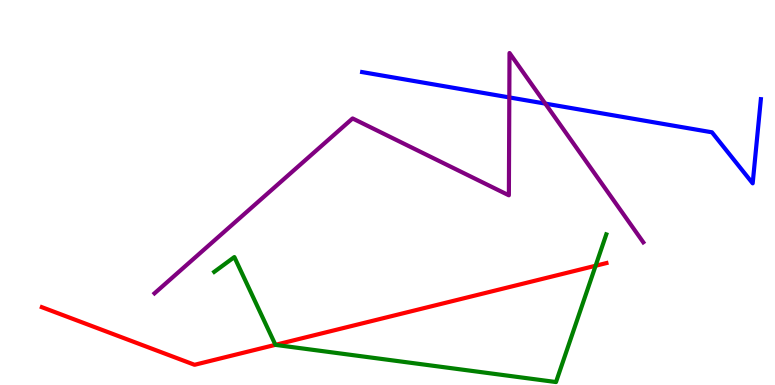[{'lines': ['blue', 'red'], 'intersections': []}, {'lines': ['green', 'red'], 'intersections': [{'x': 3.55, 'y': 1.04}, {'x': 7.69, 'y': 3.1}]}, {'lines': ['purple', 'red'], 'intersections': []}, {'lines': ['blue', 'green'], 'intersections': []}, {'lines': ['blue', 'purple'], 'intersections': [{'x': 6.57, 'y': 7.47}, {'x': 7.04, 'y': 7.31}]}, {'lines': ['green', 'purple'], 'intersections': []}]